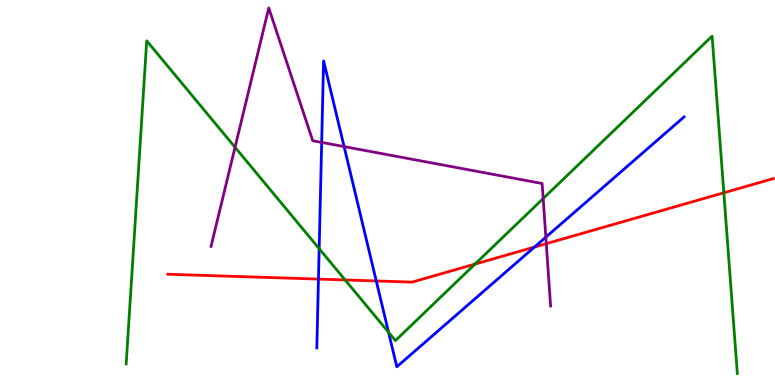[{'lines': ['blue', 'red'], 'intersections': [{'x': 4.11, 'y': 2.75}, {'x': 4.86, 'y': 2.7}, {'x': 6.9, 'y': 3.58}]}, {'lines': ['green', 'red'], 'intersections': [{'x': 4.45, 'y': 2.73}, {'x': 6.13, 'y': 3.14}, {'x': 9.34, 'y': 4.99}]}, {'lines': ['purple', 'red'], 'intersections': [{'x': 7.05, 'y': 3.67}]}, {'lines': ['blue', 'green'], 'intersections': [{'x': 4.12, 'y': 3.54}, {'x': 5.01, 'y': 1.37}]}, {'lines': ['blue', 'purple'], 'intersections': [{'x': 4.15, 'y': 6.3}, {'x': 4.44, 'y': 6.19}, {'x': 7.04, 'y': 3.84}]}, {'lines': ['green', 'purple'], 'intersections': [{'x': 3.03, 'y': 6.17}, {'x': 7.01, 'y': 4.84}]}]